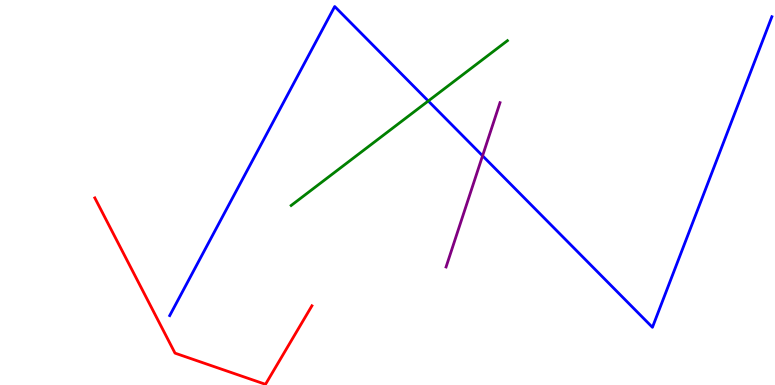[{'lines': ['blue', 'red'], 'intersections': []}, {'lines': ['green', 'red'], 'intersections': []}, {'lines': ['purple', 'red'], 'intersections': []}, {'lines': ['blue', 'green'], 'intersections': [{'x': 5.53, 'y': 7.38}]}, {'lines': ['blue', 'purple'], 'intersections': [{'x': 6.23, 'y': 5.95}]}, {'lines': ['green', 'purple'], 'intersections': []}]